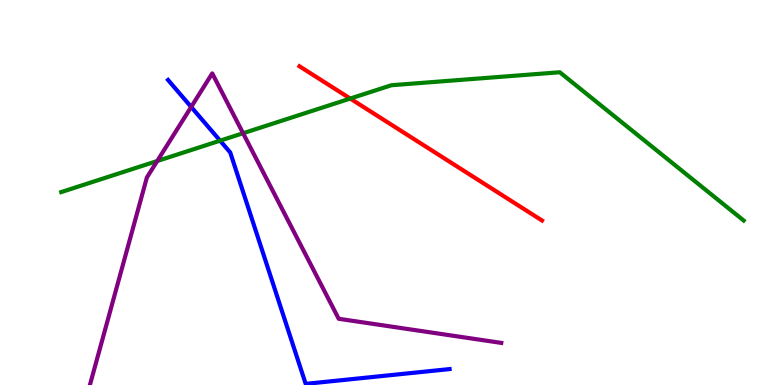[{'lines': ['blue', 'red'], 'intersections': []}, {'lines': ['green', 'red'], 'intersections': [{'x': 4.52, 'y': 7.44}]}, {'lines': ['purple', 'red'], 'intersections': []}, {'lines': ['blue', 'green'], 'intersections': [{'x': 2.84, 'y': 6.35}]}, {'lines': ['blue', 'purple'], 'intersections': [{'x': 2.47, 'y': 7.22}]}, {'lines': ['green', 'purple'], 'intersections': [{'x': 2.03, 'y': 5.82}, {'x': 3.14, 'y': 6.54}]}]